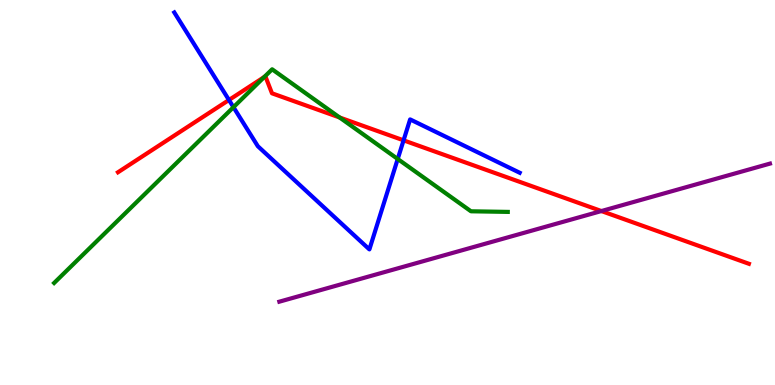[{'lines': ['blue', 'red'], 'intersections': [{'x': 2.95, 'y': 7.4}, {'x': 5.21, 'y': 6.35}]}, {'lines': ['green', 'red'], 'intersections': [{'x': 3.41, 'y': 8.0}, {'x': 4.38, 'y': 6.95}]}, {'lines': ['purple', 'red'], 'intersections': [{'x': 7.76, 'y': 4.52}]}, {'lines': ['blue', 'green'], 'intersections': [{'x': 3.01, 'y': 7.22}, {'x': 5.13, 'y': 5.87}]}, {'lines': ['blue', 'purple'], 'intersections': []}, {'lines': ['green', 'purple'], 'intersections': []}]